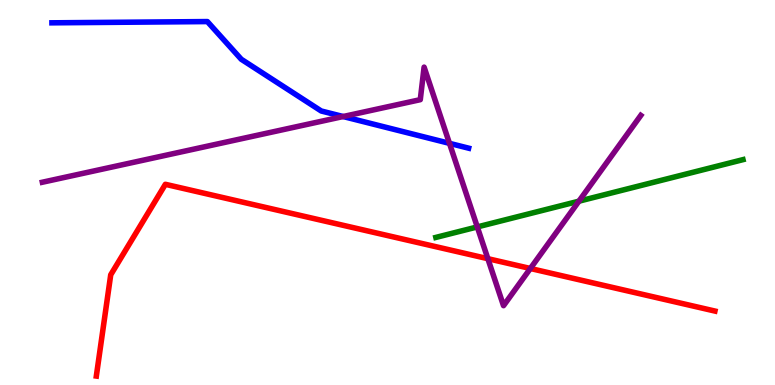[{'lines': ['blue', 'red'], 'intersections': []}, {'lines': ['green', 'red'], 'intersections': []}, {'lines': ['purple', 'red'], 'intersections': [{'x': 6.3, 'y': 3.28}, {'x': 6.84, 'y': 3.03}]}, {'lines': ['blue', 'green'], 'intersections': []}, {'lines': ['blue', 'purple'], 'intersections': [{'x': 4.43, 'y': 6.97}, {'x': 5.8, 'y': 6.28}]}, {'lines': ['green', 'purple'], 'intersections': [{'x': 6.16, 'y': 4.11}, {'x': 7.47, 'y': 4.77}]}]